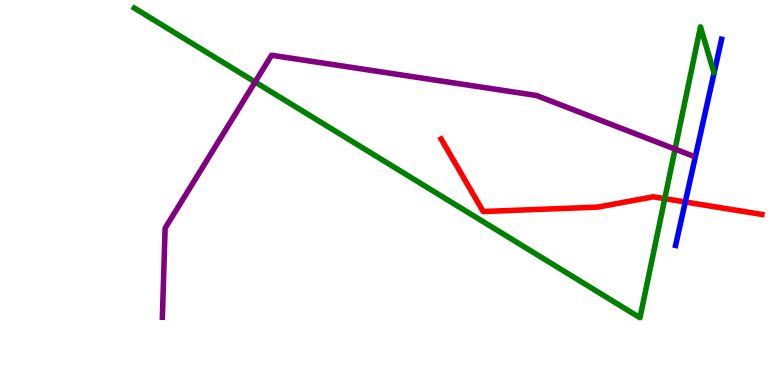[{'lines': ['blue', 'red'], 'intersections': [{'x': 8.84, 'y': 4.75}]}, {'lines': ['green', 'red'], 'intersections': [{'x': 8.58, 'y': 4.84}]}, {'lines': ['purple', 'red'], 'intersections': []}, {'lines': ['blue', 'green'], 'intersections': []}, {'lines': ['blue', 'purple'], 'intersections': []}, {'lines': ['green', 'purple'], 'intersections': [{'x': 3.29, 'y': 7.87}, {'x': 8.71, 'y': 6.13}]}]